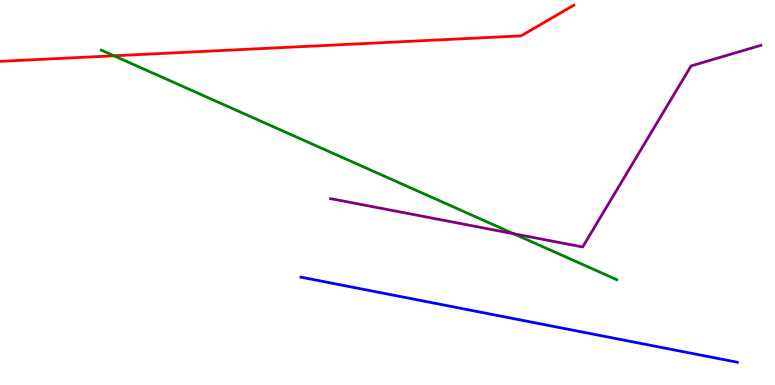[{'lines': ['blue', 'red'], 'intersections': []}, {'lines': ['green', 'red'], 'intersections': [{'x': 1.47, 'y': 8.55}]}, {'lines': ['purple', 'red'], 'intersections': []}, {'lines': ['blue', 'green'], 'intersections': []}, {'lines': ['blue', 'purple'], 'intersections': []}, {'lines': ['green', 'purple'], 'intersections': [{'x': 6.63, 'y': 3.93}]}]